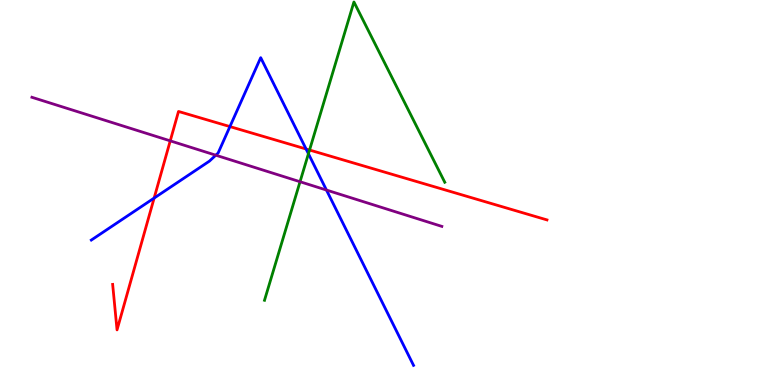[{'lines': ['blue', 'red'], 'intersections': [{'x': 1.99, 'y': 4.86}, {'x': 2.97, 'y': 6.71}, {'x': 3.95, 'y': 6.13}]}, {'lines': ['green', 'red'], 'intersections': [{'x': 3.99, 'y': 6.1}]}, {'lines': ['purple', 'red'], 'intersections': [{'x': 2.2, 'y': 6.34}]}, {'lines': ['blue', 'green'], 'intersections': [{'x': 3.98, 'y': 6.01}]}, {'lines': ['blue', 'purple'], 'intersections': [{'x': 2.78, 'y': 5.97}, {'x': 4.21, 'y': 5.06}]}, {'lines': ['green', 'purple'], 'intersections': [{'x': 3.87, 'y': 5.28}]}]